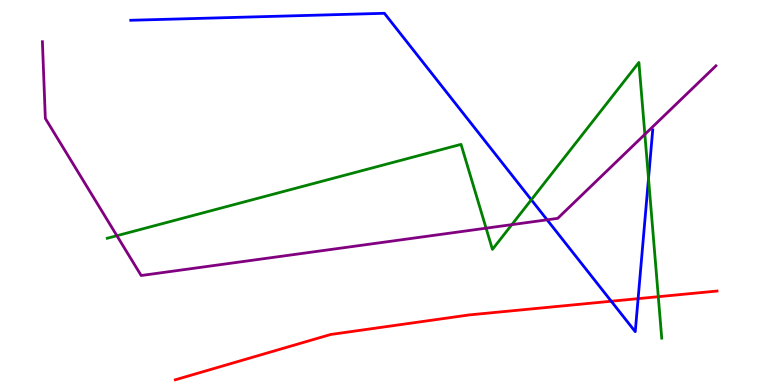[{'lines': ['blue', 'red'], 'intersections': [{'x': 7.89, 'y': 2.18}, {'x': 8.23, 'y': 2.24}]}, {'lines': ['green', 'red'], 'intersections': [{'x': 8.49, 'y': 2.29}]}, {'lines': ['purple', 'red'], 'intersections': []}, {'lines': ['blue', 'green'], 'intersections': [{'x': 6.86, 'y': 4.81}, {'x': 8.37, 'y': 5.36}]}, {'lines': ['blue', 'purple'], 'intersections': [{'x': 7.06, 'y': 4.29}]}, {'lines': ['green', 'purple'], 'intersections': [{'x': 1.51, 'y': 3.88}, {'x': 6.27, 'y': 4.07}, {'x': 6.6, 'y': 4.17}, {'x': 8.32, 'y': 6.51}]}]